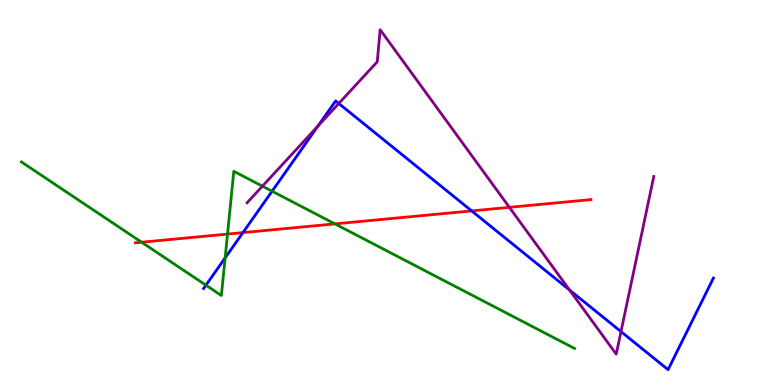[{'lines': ['blue', 'red'], 'intersections': [{'x': 3.13, 'y': 3.96}, {'x': 6.09, 'y': 4.52}]}, {'lines': ['green', 'red'], 'intersections': [{'x': 1.83, 'y': 3.71}, {'x': 2.94, 'y': 3.92}, {'x': 4.32, 'y': 4.19}]}, {'lines': ['purple', 'red'], 'intersections': [{'x': 6.57, 'y': 4.61}]}, {'lines': ['blue', 'green'], 'intersections': [{'x': 2.66, 'y': 2.59}, {'x': 2.91, 'y': 3.3}, {'x': 3.51, 'y': 5.03}]}, {'lines': ['blue', 'purple'], 'intersections': [{'x': 4.1, 'y': 6.73}, {'x': 4.37, 'y': 7.31}, {'x': 7.35, 'y': 2.47}, {'x': 8.01, 'y': 1.39}]}, {'lines': ['green', 'purple'], 'intersections': [{'x': 3.39, 'y': 5.16}]}]